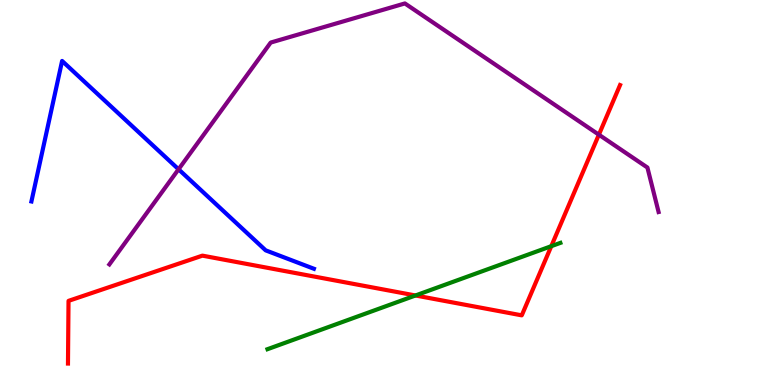[{'lines': ['blue', 'red'], 'intersections': []}, {'lines': ['green', 'red'], 'intersections': [{'x': 5.36, 'y': 2.33}, {'x': 7.11, 'y': 3.61}]}, {'lines': ['purple', 'red'], 'intersections': [{'x': 7.73, 'y': 6.5}]}, {'lines': ['blue', 'green'], 'intersections': []}, {'lines': ['blue', 'purple'], 'intersections': [{'x': 2.3, 'y': 5.6}]}, {'lines': ['green', 'purple'], 'intersections': []}]